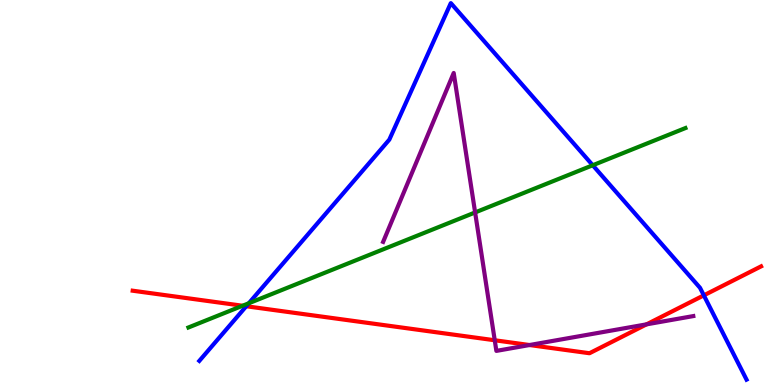[{'lines': ['blue', 'red'], 'intersections': [{'x': 3.18, 'y': 2.05}, {'x': 9.08, 'y': 2.33}]}, {'lines': ['green', 'red'], 'intersections': [{'x': 3.13, 'y': 2.06}]}, {'lines': ['purple', 'red'], 'intersections': [{'x': 6.38, 'y': 1.16}, {'x': 6.83, 'y': 1.04}, {'x': 8.34, 'y': 1.58}]}, {'lines': ['blue', 'green'], 'intersections': [{'x': 3.21, 'y': 2.12}, {'x': 7.65, 'y': 5.71}]}, {'lines': ['blue', 'purple'], 'intersections': []}, {'lines': ['green', 'purple'], 'intersections': [{'x': 6.13, 'y': 4.48}]}]